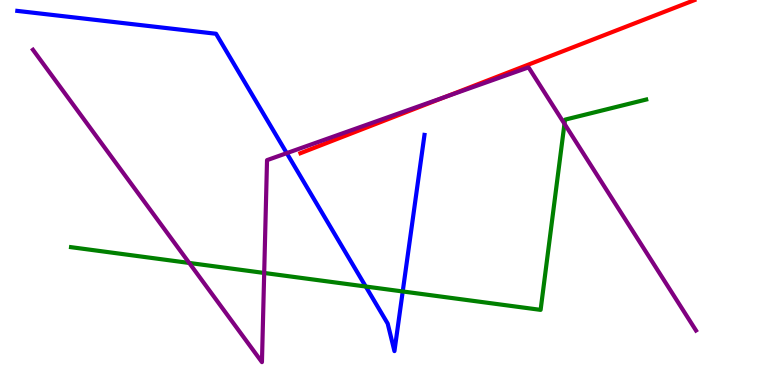[{'lines': ['blue', 'red'], 'intersections': []}, {'lines': ['green', 'red'], 'intersections': []}, {'lines': ['purple', 'red'], 'intersections': [{'x': 5.75, 'y': 7.49}]}, {'lines': ['blue', 'green'], 'intersections': [{'x': 4.72, 'y': 2.56}, {'x': 5.2, 'y': 2.43}]}, {'lines': ['blue', 'purple'], 'intersections': [{'x': 3.7, 'y': 6.02}]}, {'lines': ['green', 'purple'], 'intersections': [{'x': 2.44, 'y': 3.17}, {'x': 3.41, 'y': 2.91}, {'x': 7.28, 'y': 6.78}]}]